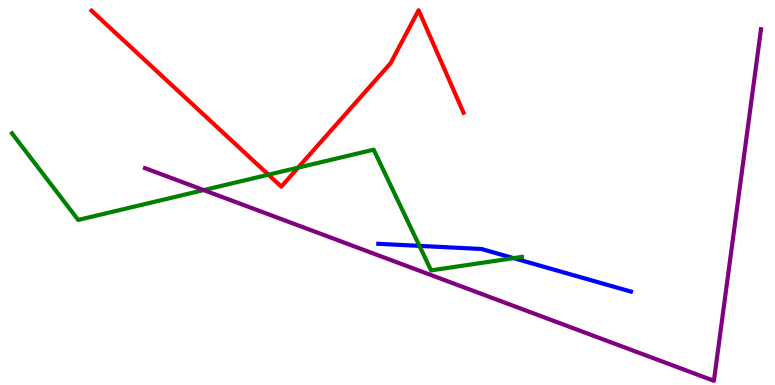[{'lines': ['blue', 'red'], 'intersections': []}, {'lines': ['green', 'red'], 'intersections': [{'x': 3.46, 'y': 5.46}, {'x': 3.85, 'y': 5.65}]}, {'lines': ['purple', 'red'], 'intersections': []}, {'lines': ['blue', 'green'], 'intersections': [{'x': 5.41, 'y': 3.61}, {'x': 6.63, 'y': 3.3}]}, {'lines': ['blue', 'purple'], 'intersections': []}, {'lines': ['green', 'purple'], 'intersections': [{'x': 2.63, 'y': 5.06}]}]